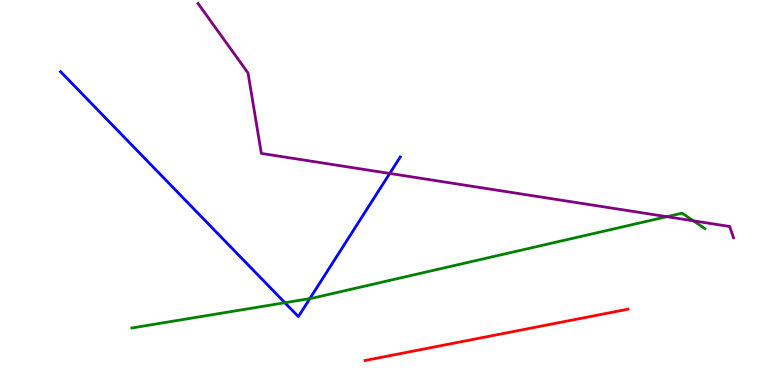[{'lines': ['blue', 'red'], 'intersections': []}, {'lines': ['green', 'red'], 'intersections': []}, {'lines': ['purple', 'red'], 'intersections': []}, {'lines': ['blue', 'green'], 'intersections': [{'x': 3.68, 'y': 2.14}, {'x': 4.0, 'y': 2.24}]}, {'lines': ['blue', 'purple'], 'intersections': [{'x': 5.03, 'y': 5.49}]}, {'lines': ['green', 'purple'], 'intersections': [{'x': 8.61, 'y': 4.37}, {'x': 8.95, 'y': 4.26}]}]